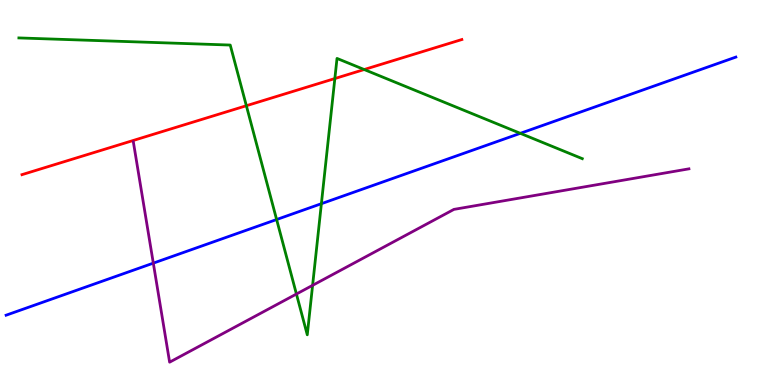[{'lines': ['blue', 'red'], 'intersections': []}, {'lines': ['green', 'red'], 'intersections': [{'x': 3.18, 'y': 7.25}, {'x': 4.32, 'y': 7.96}, {'x': 4.7, 'y': 8.19}]}, {'lines': ['purple', 'red'], 'intersections': []}, {'lines': ['blue', 'green'], 'intersections': [{'x': 3.57, 'y': 4.3}, {'x': 4.15, 'y': 4.71}, {'x': 6.71, 'y': 6.54}]}, {'lines': ['blue', 'purple'], 'intersections': [{'x': 1.98, 'y': 3.17}]}, {'lines': ['green', 'purple'], 'intersections': [{'x': 3.82, 'y': 2.36}, {'x': 4.03, 'y': 2.59}]}]